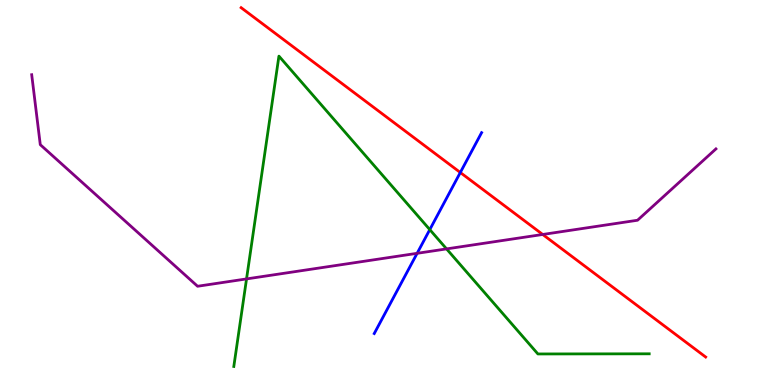[{'lines': ['blue', 'red'], 'intersections': [{'x': 5.94, 'y': 5.52}]}, {'lines': ['green', 'red'], 'intersections': []}, {'lines': ['purple', 'red'], 'intersections': [{'x': 7.0, 'y': 3.91}]}, {'lines': ['blue', 'green'], 'intersections': [{'x': 5.55, 'y': 4.04}]}, {'lines': ['blue', 'purple'], 'intersections': [{'x': 5.38, 'y': 3.42}]}, {'lines': ['green', 'purple'], 'intersections': [{'x': 3.18, 'y': 2.76}, {'x': 5.76, 'y': 3.54}]}]